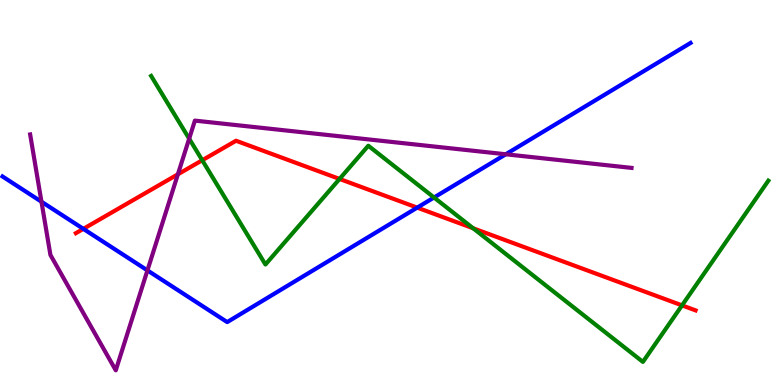[{'lines': ['blue', 'red'], 'intersections': [{'x': 1.08, 'y': 4.06}, {'x': 5.38, 'y': 4.61}]}, {'lines': ['green', 'red'], 'intersections': [{'x': 2.61, 'y': 5.84}, {'x': 4.38, 'y': 5.35}, {'x': 6.11, 'y': 4.07}, {'x': 8.8, 'y': 2.07}]}, {'lines': ['purple', 'red'], 'intersections': [{'x': 2.3, 'y': 5.47}]}, {'lines': ['blue', 'green'], 'intersections': [{'x': 5.6, 'y': 4.87}]}, {'lines': ['blue', 'purple'], 'intersections': [{'x': 0.535, 'y': 4.76}, {'x': 1.9, 'y': 2.98}, {'x': 6.53, 'y': 5.99}]}, {'lines': ['green', 'purple'], 'intersections': [{'x': 2.44, 'y': 6.4}]}]